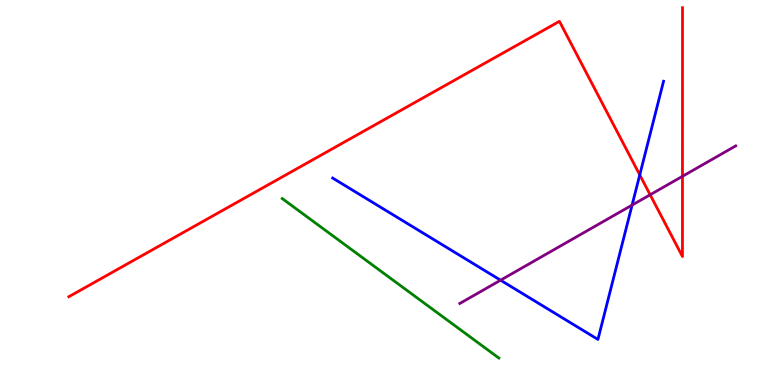[{'lines': ['blue', 'red'], 'intersections': [{'x': 8.25, 'y': 5.46}]}, {'lines': ['green', 'red'], 'intersections': []}, {'lines': ['purple', 'red'], 'intersections': [{'x': 8.39, 'y': 4.94}, {'x': 8.81, 'y': 5.42}]}, {'lines': ['blue', 'green'], 'intersections': []}, {'lines': ['blue', 'purple'], 'intersections': [{'x': 6.46, 'y': 2.72}, {'x': 8.16, 'y': 4.67}]}, {'lines': ['green', 'purple'], 'intersections': []}]